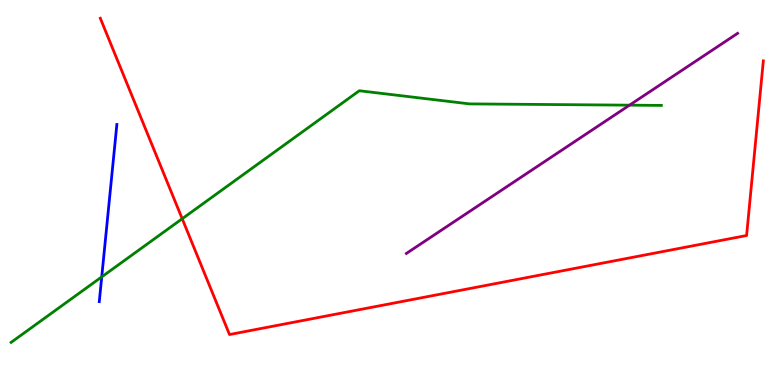[{'lines': ['blue', 'red'], 'intersections': []}, {'lines': ['green', 'red'], 'intersections': [{'x': 2.35, 'y': 4.32}]}, {'lines': ['purple', 'red'], 'intersections': []}, {'lines': ['blue', 'green'], 'intersections': [{'x': 1.31, 'y': 2.81}]}, {'lines': ['blue', 'purple'], 'intersections': []}, {'lines': ['green', 'purple'], 'intersections': [{'x': 8.12, 'y': 7.27}]}]